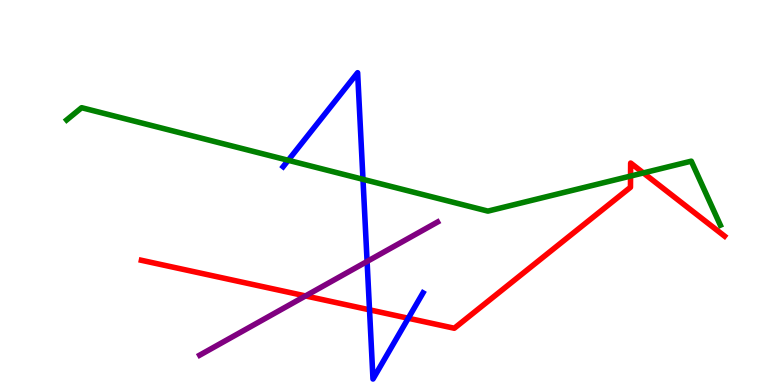[{'lines': ['blue', 'red'], 'intersections': [{'x': 4.77, 'y': 1.95}, {'x': 5.27, 'y': 1.73}]}, {'lines': ['green', 'red'], 'intersections': [{'x': 8.14, 'y': 5.43}, {'x': 8.3, 'y': 5.51}]}, {'lines': ['purple', 'red'], 'intersections': [{'x': 3.94, 'y': 2.31}]}, {'lines': ['blue', 'green'], 'intersections': [{'x': 3.72, 'y': 5.84}, {'x': 4.68, 'y': 5.34}]}, {'lines': ['blue', 'purple'], 'intersections': [{'x': 4.74, 'y': 3.21}]}, {'lines': ['green', 'purple'], 'intersections': []}]